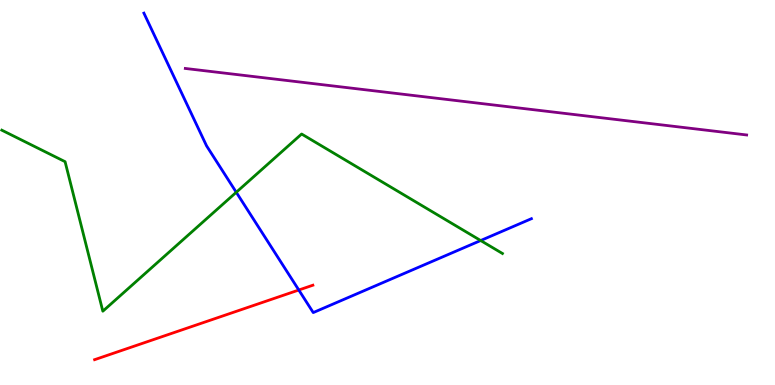[{'lines': ['blue', 'red'], 'intersections': [{'x': 3.86, 'y': 2.47}]}, {'lines': ['green', 'red'], 'intersections': []}, {'lines': ['purple', 'red'], 'intersections': []}, {'lines': ['blue', 'green'], 'intersections': [{'x': 3.05, 'y': 5.01}, {'x': 6.2, 'y': 3.75}]}, {'lines': ['blue', 'purple'], 'intersections': []}, {'lines': ['green', 'purple'], 'intersections': []}]